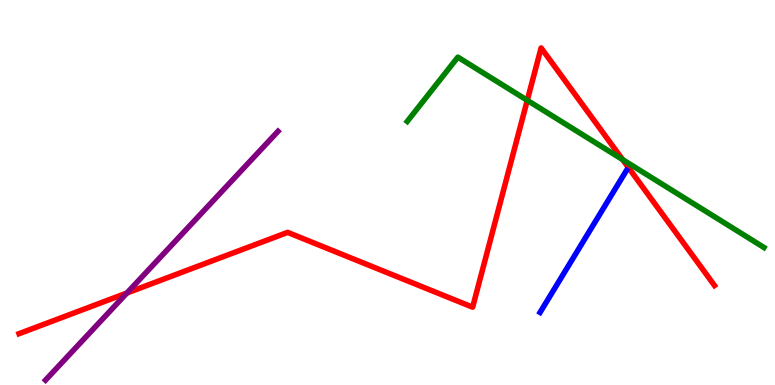[{'lines': ['blue', 'red'], 'intersections': []}, {'lines': ['green', 'red'], 'intersections': [{'x': 6.8, 'y': 7.39}, {'x': 8.03, 'y': 5.85}]}, {'lines': ['purple', 'red'], 'intersections': [{'x': 1.64, 'y': 2.39}]}, {'lines': ['blue', 'green'], 'intersections': []}, {'lines': ['blue', 'purple'], 'intersections': []}, {'lines': ['green', 'purple'], 'intersections': []}]